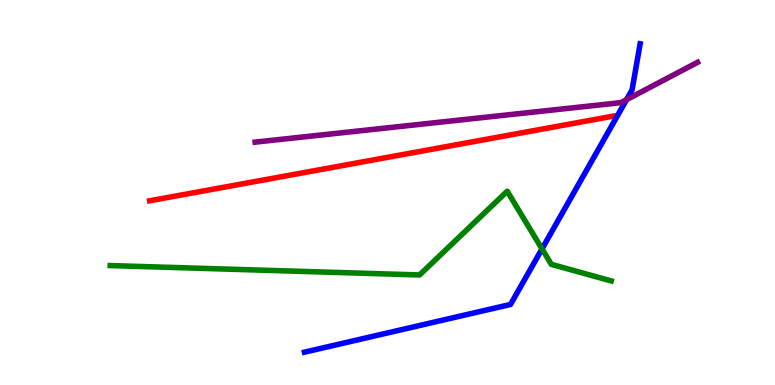[{'lines': ['blue', 'red'], 'intersections': []}, {'lines': ['green', 'red'], 'intersections': []}, {'lines': ['purple', 'red'], 'intersections': []}, {'lines': ['blue', 'green'], 'intersections': [{'x': 6.99, 'y': 3.54}]}, {'lines': ['blue', 'purple'], 'intersections': [{'x': 8.08, 'y': 7.41}]}, {'lines': ['green', 'purple'], 'intersections': []}]